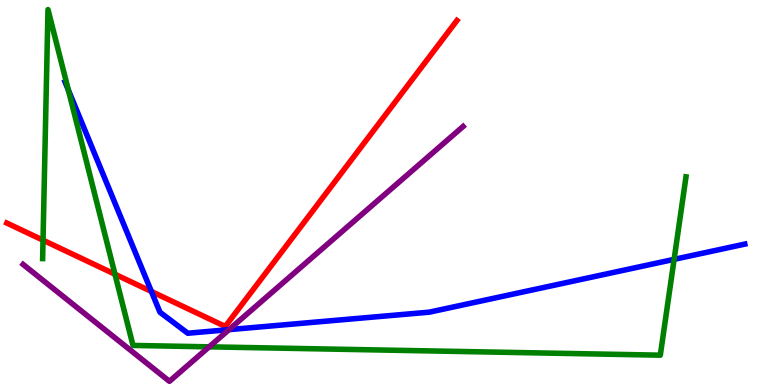[{'lines': ['blue', 'red'], 'intersections': [{'x': 1.95, 'y': 2.43}]}, {'lines': ['green', 'red'], 'intersections': [{'x': 0.555, 'y': 3.76}, {'x': 1.48, 'y': 2.88}]}, {'lines': ['purple', 'red'], 'intersections': []}, {'lines': ['blue', 'green'], 'intersections': [{'x': 0.882, 'y': 7.66}, {'x': 8.7, 'y': 3.26}]}, {'lines': ['blue', 'purple'], 'intersections': [{'x': 2.95, 'y': 1.44}]}, {'lines': ['green', 'purple'], 'intersections': [{'x': 2.7, 'y': 0.991}]}]